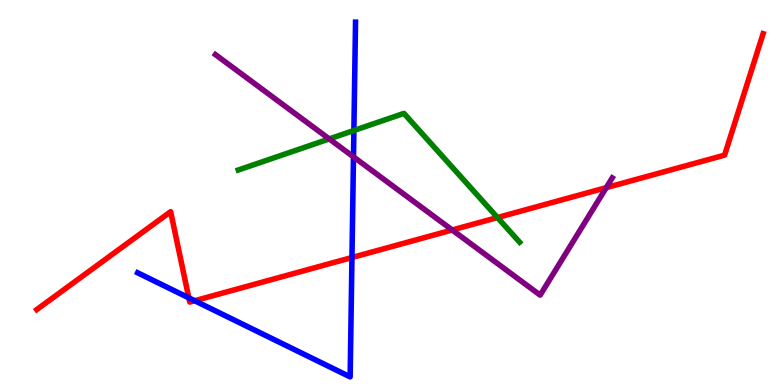[{'lines': ['blue', 'red'], 'intersections': [{'x': 2.44, 'y': 2.26}, {'x': 2.51, 'y': 2.19}, {'x': 4.54, 'y': 3.31}]}, {'lines': ['green', 'red'], 'intersections': [{'x': 6.42, 'y': 4.35}]}, {'lines': ['purple', 'red'], 'intersections': [{'x': 5.83, 'y': 4.03}, {'x': 7.82, 'y': 5.13}]}, {'lines': ['blue', 'green'], 'intersections': [{'x': 4.57, 'y': 6.61}]}, {'lines': ['blue', 'purple'], 'intersections': [{'x': 4.56, 'y': 5.93}]}, {'lines': ['green', 'purple'], 'intersections': [{'x': 4.25, 'y': 6.39}]}]